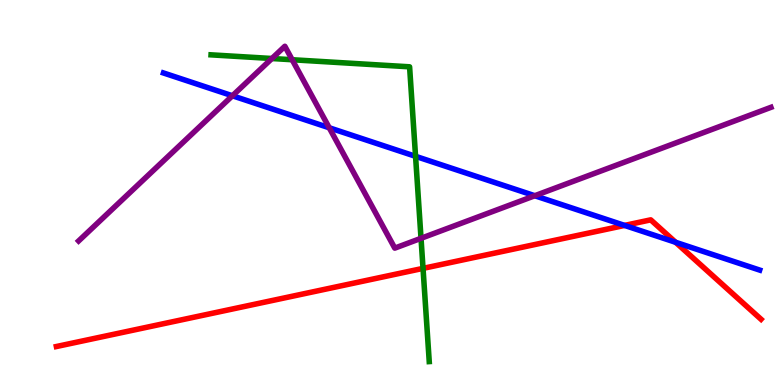[{'lines': ['blue', 'red'], 'intersections': [{'x': 8.06, 'y': 4.14}, {'x': 8.72, 'y': 3.71}]}, {'lines': ['green', 'red'], 'intersections': [{'x': 5.46, 'y': 3.03}]}, {'lines': ['purple', 'red'], 'intersections': []}, {'lines': ['blue', 'green'], 'intersections': [{'x': 5.36, 'y': 5.94}]}, {'lines': ['blue', 'purple'], 'intersections': [{'x': 3.0, 'y': 7.51}, {'x': 4.25, 'y': 6.68}, {'x': 6.9, 'y': 4.92}]}, {'lines': ['green', 'purple'], 'intersections': [{'x': 3.51, 'y': 8.48}, {'x': 3.77, 'y': 8.45}, {'x': 5.43, 'y': 3.81}]}]